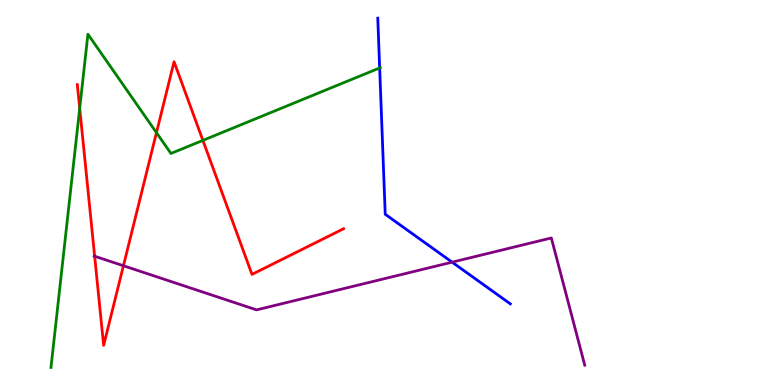[{'lines': ['blue', 'red'], 'intersections': []}, {'lines': ['green', 'red'], 'intersections': [{'x': 1.03, 'y': 7.19}, {'x': 2.02, 'y': 6.55}, {'x': 2.62, 'y': 6.35}]}, {'lines': ['purple', 'red'], 'intersections': [{'x': 1.22, 'y': 3.35}, {'x': 1.59, 'y': 3.1}]}, {'lines': ['blue', 'green'], 'intersections': [{'x': 4.9, 'y': 8.23}]}, {'lines': ['blue', 'purple'], 'intersections': [{'x': 5.83, 'y': 3.19}]}, {'lines': ['green', 'purple'], 'intersections': []}]